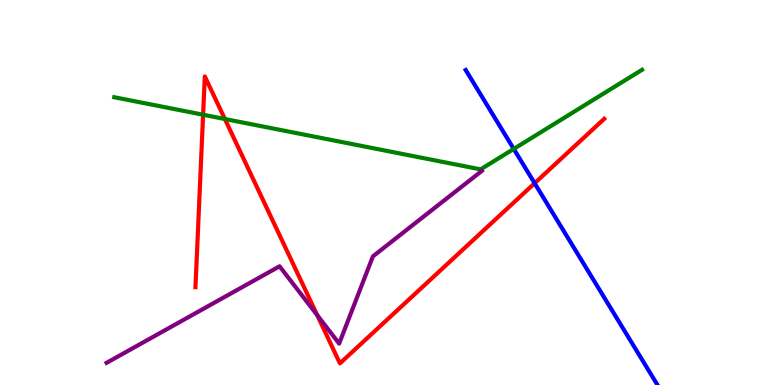[{'lines': ['blue', 'red'], 'intersections': [{'x': 6.9, 'y': 5.24}]}, {'lines': ['green', 'red'], 'intersections': [{'x': 2.62, 'y': 7.02}, {'x': 2.9, 'y': 6.91}]}, {'lines': ['purple', 'red'], 'intersections': [{'x': 4.09, 'y': 1.81}]}, {'lines': ['blue', 'green'], 'intersections': [{'x': 6.63, 'y': 6.13}]}, {'lines': ['blue', 'purple'], 'intersections': []}, {'lines': ['green', 'purple'], 'intersections': []}]